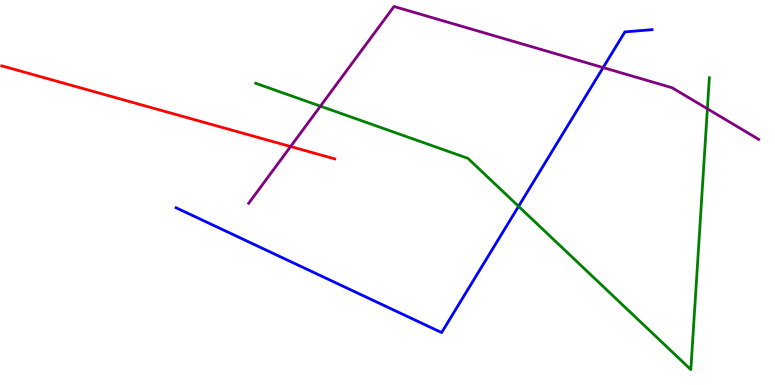[{'lines': ['blue', 'red'], 'intersections': []}, {'lines': ['green', 'red'], 'intersections': []}, {'lines': ['purple', 'red'], 'intersections': [{'x': 3.75, 'y': 6.19}]}, {'lines': ['blue', 'green'], 'intersections': [{'x': 6.69, 'y': 4.64}]}, {'lines': ['blue', 'purple'], 'intersections': [{'x': 7.78, 'y': 8.24}]}, {'lines': ['green', 'purple'], 'intersections': [{'x': 4.13, 'y': 7.24}, {'x': 9.13, 'y': 7.17}]}]